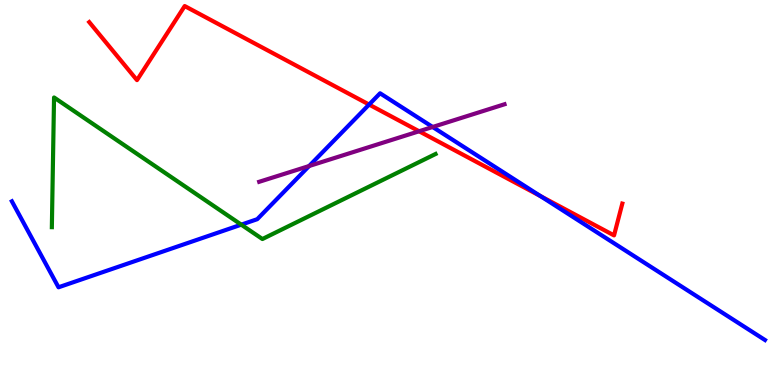[{'lines': ['blue', 'red'], 'intersections': [{'x': 4.76, 'y': 7.28}, {'x': 6.97, 'y': 4.91}]}, {'lines': ['green', 'red'], 'intersections': []}, {'lines': ['purple', 'red'], 'intersections': [{'x': 5.41, 'y': 6.59}]}, {'lines': ['blue', 'green'], 'intersections': [{'x': 3.11, 'y': 4.16}]}, {'lines': ['blue', 'purple'], 'intersections': [{'x': 3.99, 'y': 5.69}, {'x': 5.58, 'y': 6.7}]}, {'lines': ['green', 'purple'], 'intersections': []}]